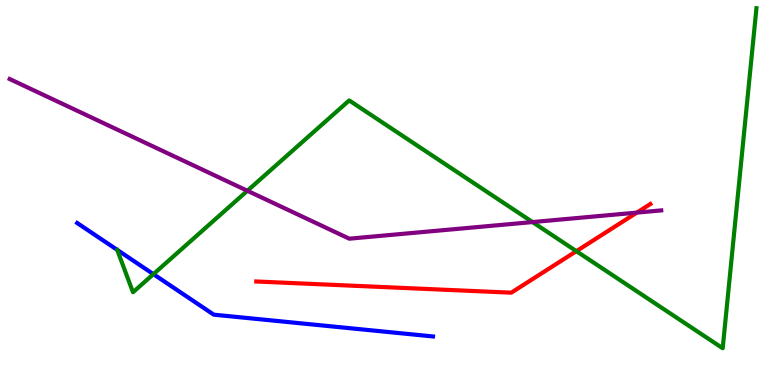[{'lines': ['blue', 'red'], 'intersections': []}, {'lines': ['green', 'red'], 'intersections': [{'x': 7.44, 'y': 3.48}]}, {'lines': ['purple', 'red'], 'intersections': [{'x': 8.22, 'y': 4.48}]}, {'lines': ['blue', 'green'], 'intersections': [{'x': 1.98, 'y': 2.88}]}, {'lines': ['blue', 'purple'], 'intersections': []}, {'lines': ['green', 'purple'], 'intersections': [{'x': 3.19, 'y': 5.04}, {'x': 6.87, 'y': 4.23}]}]